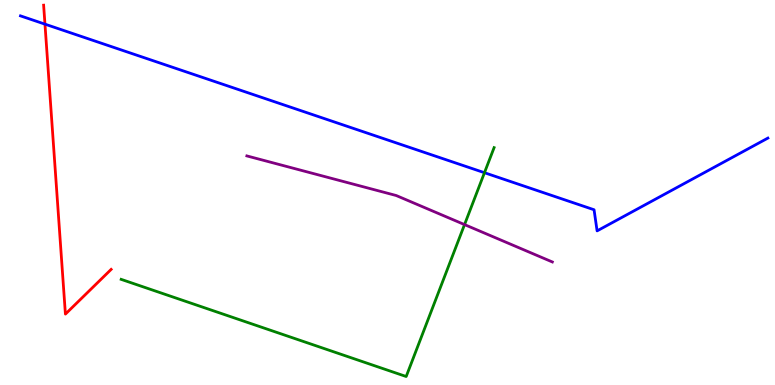[{'lines': ['blue', 'red'], 'intersections': [{'x': 0.58, 'y': 9.37}]}, {'lines': ['green', 'red'], 'intersections': []}, {'lines': ['purple', 'red'], 'intersections': []}, {'lines': ['blue', 'green'], 'intersections': [{'x': 6.25, 'y': 5.51}]}, {'lines': ['blue', 'purple'], 'intersections': []}, {'lines': ['green', 'purple'], 'intersections': [{'x': 5.99, 'y': 4.17}]}]